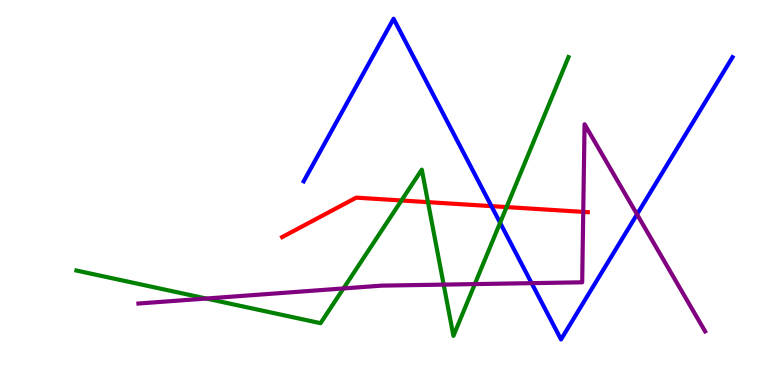[{'lines': ['blue', 'red'], 'intersections': [{'x': 6.34, 'y': 4.65}]}, {'lines': ['green', 'red'], 'intersections': [{'x': 5.18, 'y': 4.79}, {'x': 5.52, 'y': 4.75}, {'x': 6.54, 'y': 4.62}]}, {'lines': ['purple', 'red'], 'intersections': [{'x': 7.53, 'y': 4.5}]}, {'lines': ['blue', 'green'], 'intersections': [{'x': 6.45, 'y': 4.21}]}, {'lines': ['blue', 'purple'], 'intersections': [{'x': 6.86, 'y': 2.65}, {'x': 8.22, 'y': 4.43}]}, {'lines': ['green', 'purple'], 'intersections': [{'x': 2.66, 'y': 2.25}, {'x': 4.43, 'y': 2.51}, {'x': 5.72, 'y': 2.61}, {'x': 6.13, 'y': 2.62}]}]